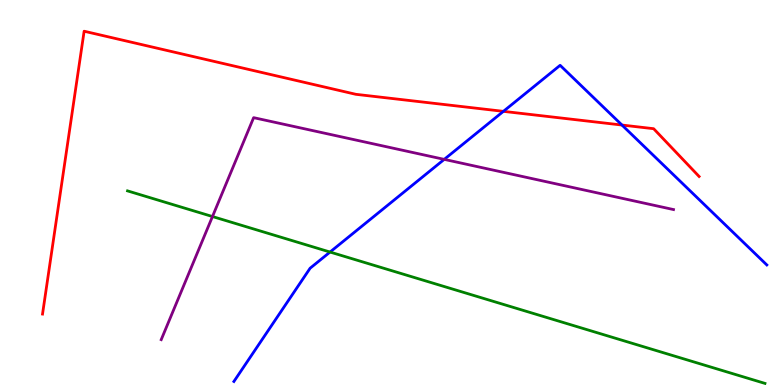[{'lines': ['blue', 'red'], 'intersections': [{'x': 6.5, 'y': 7.11}, {'x': 8.03, 'y': 6.75}]}, {'lines': ['green', 'red'], 'intersections': []}, {'lines': ['purple', 'red'], 'intersections': []}, {'lines': ['blue', 'green'], 'intersections': [{'x': 4.26, 'y': 3.45}]}, {'lines': ['blue', 'purple'], 'intersections': [{'x': 5.73, 'y': 5.86}]}, {'lines': ['green', 'purple'], 'intersections': [{'x': 2.74, 'y': 4.38}]}]